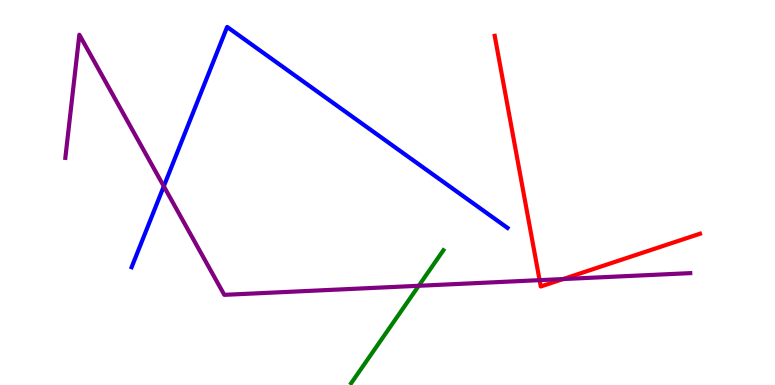[{'lines': ['blue', 'red'], 'intersections': []}, {'lines': ['green', 'red'], 'intersections': []}, {'lines': ['purple', 'red'], 'intersections': [{'x': 6.96, 'y': 2.72}, {'x': 7.27, 'y': 2.75}]}, {'lines': ['blue', 'green'], 'intersections': []}, {'lines': ['blue', 'purple'], 'intersections': [{'x': 2.11, 'y': 5.16}]}, {'lines': ['green', 'purple'], 'intersections': [{'x': 5.4, 'y': 2.58}]}]